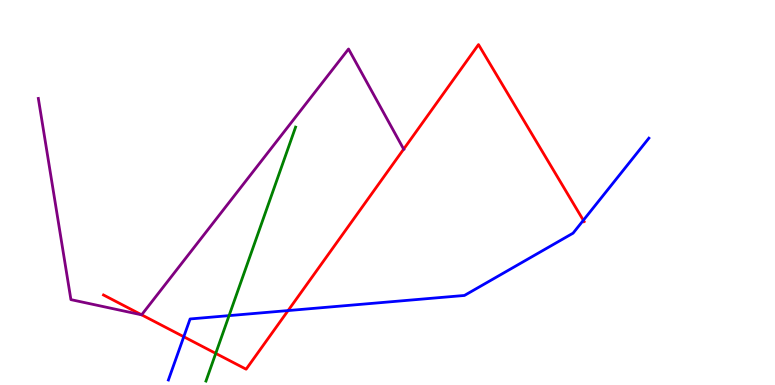[{'lines': ['blue', 'red'], 'intersections': [{'x': 2.37, 'y': 1.25}, {'x': 3.72, 'y': 1.93}, {'x': 7.53, 'y': 4.28}]}, {'lines': ['green', 'red'], 'intersections': [{'x': 2.78, 'y': 0.821}]}, {'lines': ['purple', 'red'], 'intersections': [{'x': 1.83, 'y': 1.82}, {'x': 5.21, 'y': 6.13}]}, {'lines': ['blue', 'green'], 'intersections': [{'x': 2.96, 'y': 1.8}]}, {'lines': ['blue', 'purple'], 'intersections': []}, {'lines': ['green', 'purple'], 'intersections': []}]